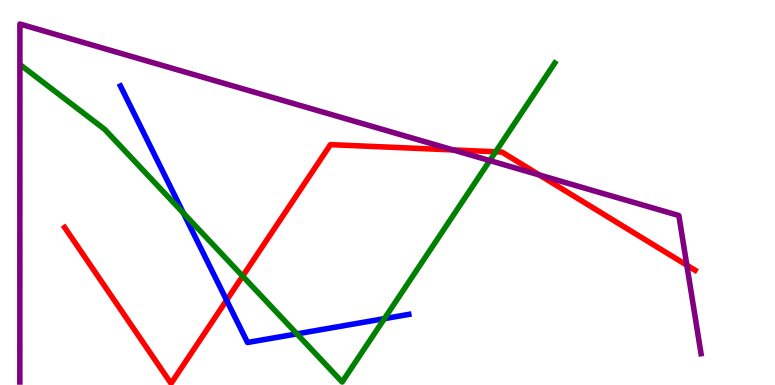[{'lines': ['blue', 'red'], 'intersections': [{'x': 2.92, 'y': 2.2}]}, {'lines': ['green', 'red'], 'intersections': [{'x': 3.13, 'y': 2.83}, {'x': 6.4, 'y': 6.06}]}, {'lines': ['purple', 'red'], 'intersections': [{'x': 5.85, 'y': 6.11}, {'x': 6.96, 'y': 5.45}, {'x': 8.86, 'y': 3.11}]}, {'lines': ['blue', 'green'], 'intersections': [{'x': 2.37, 'y': 4.46}, {'x': 3.83, 'y': 1.33}, {'x': 4.96, 'y': 1.72}]}, {'lines': ['blue', 'purple'], 'intersections': []}, {'lines': ['green', 'purple'], 'intersections': [{'x': 6.32, 'y': 5.83}]}]